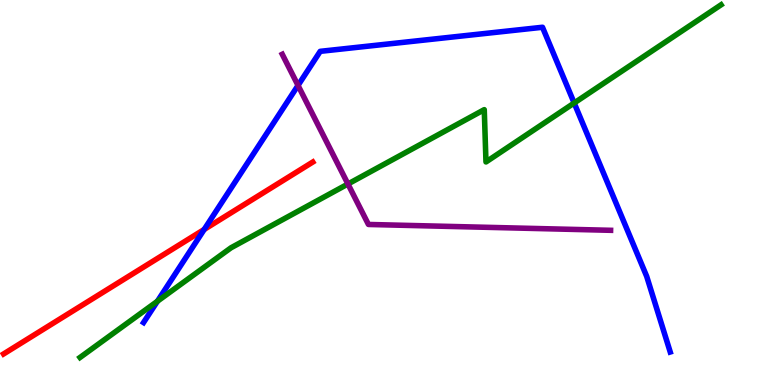[{'lines': ['blue', 'red'], 'intersections': [{'x': 2.63, 'y': 4.04}]}, {'lines': ['green', 'red'], 'intersections': []}, {'lines': ['purple', 'red'], 'intersections': []}, {'lines': ['blue', 'green'], 'intersections': [{'x': 2.03, 'y': 2.18}, {'x': 7.41, 'y': 7.32}]}, {'lines': ['blue', 'purple'], 'intersections': [{'x': 3.85, 'y': 7.78}]}, {'lines': ['green', 'purple'], 'intersections': [{'x': 4.49, 'y': 5.22}]}]